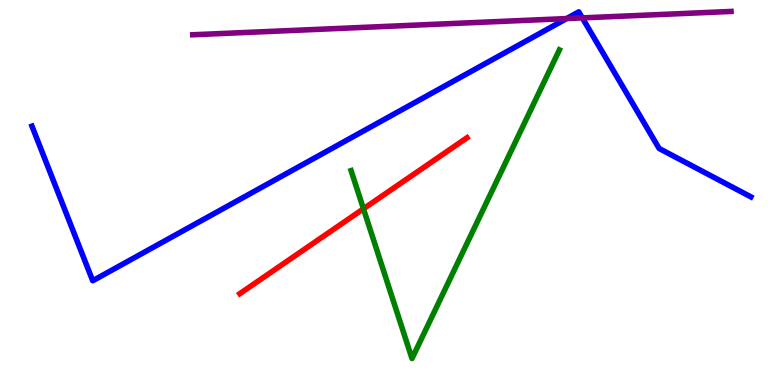[{'lines': ['blue', 'red'], 'intersections': []}, {'lines': ['green', 'red'], 'intersections': [{'x': 4.69, 'y': 4.58}]}, {'lines': ['purple', 'red'], 'intersections': []}, {'lines': ['blue', 'green'], 'intersections': []}, {'lines': ['blue', 'purple'], 'intersections': [{'x': 7.31, 'y': 9.52}, {'x': 7.51, 'y': 9.54}]}, {'lines': ['green', 'purple'], 'intersections': []}]